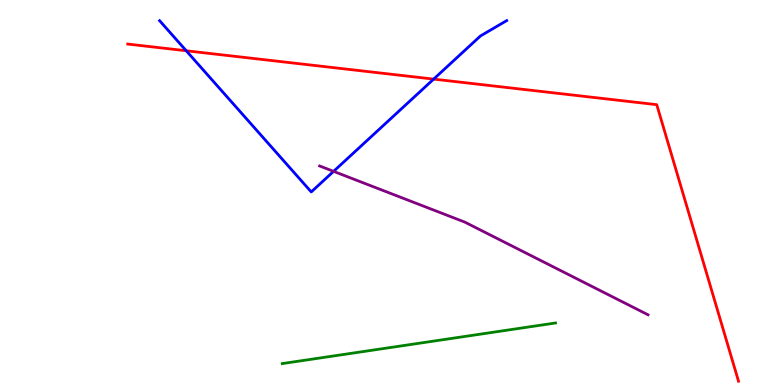[{'lines': ['blue', 'red'], 'intersections': [{'x': 2.4, 'y': 8.68}, {'x': 5.6, 'y': 7.95}]}, {'lines': ['green', 'red'], 'intersections': []}, {'lines': ['purple', 'red'], 'intersections': []}, {'lines': ['blue', 'green'], 'intersections': []}, {'lines': ['blue', 'purple'], 'intersections': [{'x': 4.3, 'y': 5.55}]}, {'lines': ['green', 'purple'], 'intersections': []}]